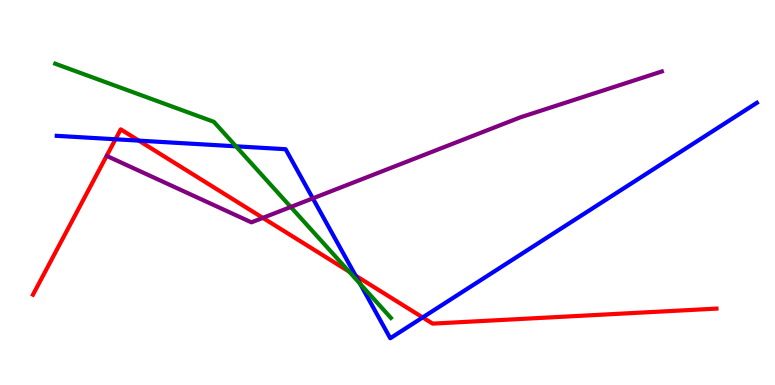[{'lines': ['blue', 'red'], 'intersections': [{'x': 1.49, 'y': 6.38}, {'x': 1.79, 'y': 6.35}, {'x': 4.59, 'y': 2.84}, {'x': 5.45, 'y': 1.76}]}, {'lines': ['green', 'red'], 'intersections': [{'x': 4.5, 'y': 2.95}]}, {'lines': ['purple', 'red'], 'intersections': [{'x': 3.39, 'y': 4.34}]}, {'lines': ['blue', 'green'], 'intersections': [{'x': 3.04, 'y': 6.2}, {'x': 4.65, 'y': 2.63}]}, {'lines': ['blue', 'purple'], 'intersections': [{'x': 4.04, 'y': 4.85}]}, {'lines': ['green', 'purple'], 'intersections': [{'x': 3.75, 'y': 4.62}]}]